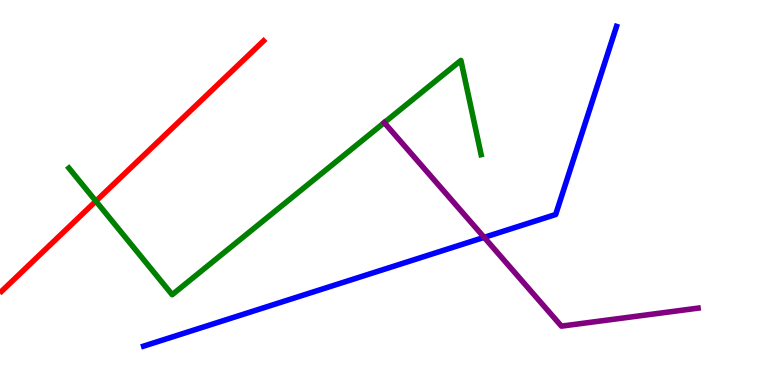[{'lines': ['blue', 'red'], 'intersections': []}, {'lines': ['green', 'red'], 'intersections': [{'x': 1.24, 'y': 4.78}]}, {'lines': ['purple', 'red'], 'intersections': []}, {'lines': ['blue', 'green'], 'intersections': []}, {'lines': ['blue', 'purple'], 'intersections': [{'x': 6.25, 'y': 3.83}]}, {'lines': ['green', 'purple'], 'intersections': [{'x': 4.96, 'y': 6.81}]}]